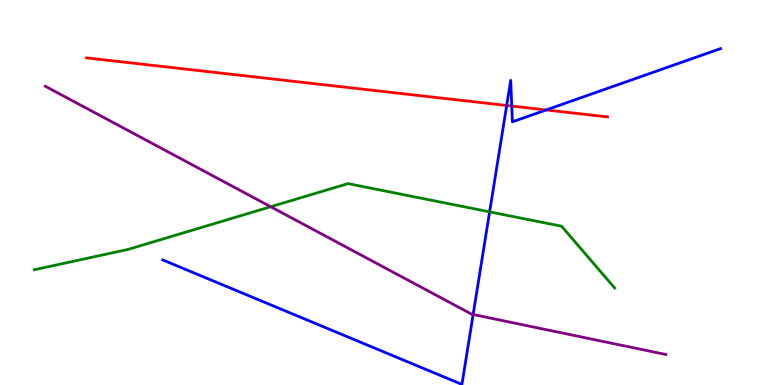[{'lines': ['blue', 'red'], 'intersections': [{'x': 6.54, 'y': 7.26}, {'x': 6.6, 'y': 7.25}, {'x': 7.05, 'y': 7.14}]}, {'lines': ['green', 'red'], 'intersections': []}, {'lines': ['purple', 'red'], 'intersections': []}, {'lines': ['blue', 'green'], 'intersections': [{'x': 6.32, 'y': 4.5}]}, {'lines': ['blue', 'purple'], 'intersections': [{'x': 6.11, 'y': 1.83}]}, {'lines': ['green', 'purple'], 'intersections': [{'x': 3.49, 'y': 4.63}]}]